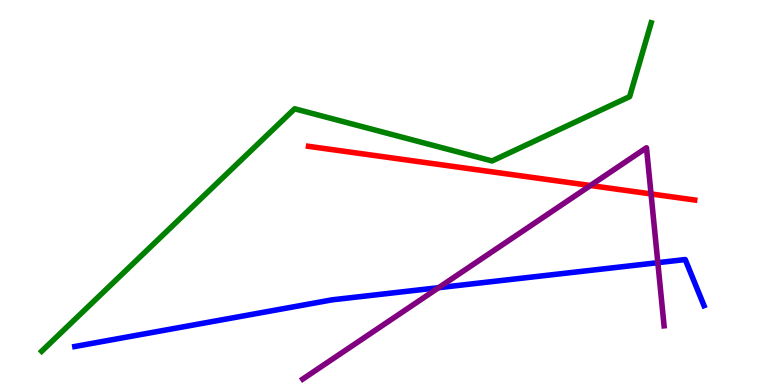[{'lines': ['blue', 'red'], 'intersections': []}, {'lines': ['green', 'red'], 'intersections': []}, {'lines': ['purple', 'red'], 'intersections': [{'x': 7.62, 'y': 5.18}, {'x': 8.4, 'y': 4.96}]}, {'lines': ['blue', 'green'], 'intersections': []}, {'lines': ['blue', 'purple'], 'intersections': [{'x': 5.66, 'y': 2.53}, {'x': 8.49, 'y': 3.18}]}, {'lines': ['green', 'purple'], 'intersections': []}]